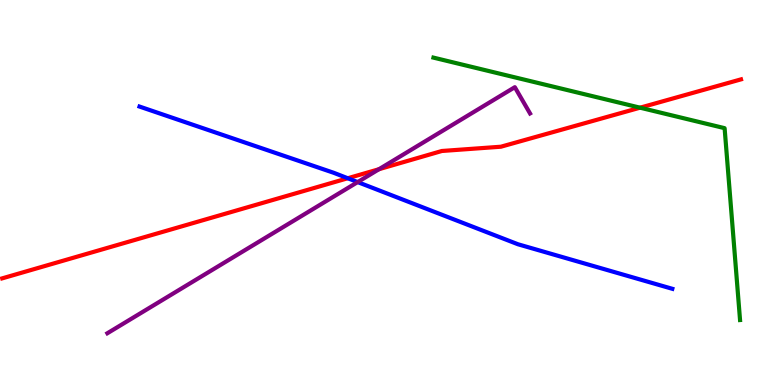[{'lines': ['blue', 'red'], 'intersections': [{'x': 4.49, 'y': 5.37}]}, {'lines': ['green', 'red'], 'intersections': [{'x': 8.26, 'y': 7.2}]}, {'lines': ['purple', 'red'], 'intersections': [{'x': 4.89, 'y': 5.61}]}, {'lines': ['blue', 'green'], 'intersections': []}, {'lines': ['blue', 'purple'], 'intersections': [{'x': 4.62, 'y': 5.27}]}, {'lines': ['green', 'purple'], 'intersections': []}]